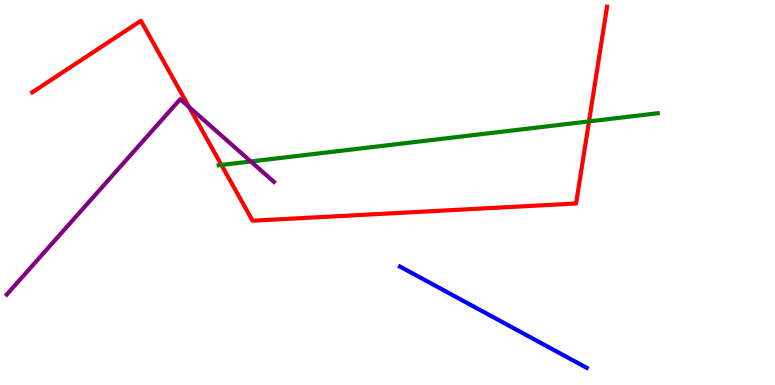[{'lines': ['blue', 'red'], 'intersections': []}, {'lines': ['green', 'red'], 'intersections': [{'x': 2.86, 'y': 5.72}, {'x': 7.6, 'y': 6.85}]}, {'lines': ['purple', 'red'], 'intersections': [{'x': 2.44, 'y': 7.22}]}, {'lines': ['blue', 'green'], 'intersections': []}, {'lines': ['blue', 'purple'], 'intersections': []}, {'lines': ['green', 'purple'], 'intersections': [{'x': 3.24, 'y': 5.81}]}]